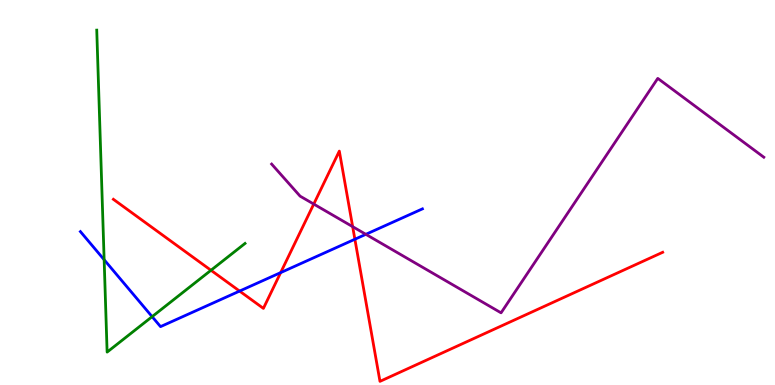[{'lines': ['blue', 'red'], 'intersections': [{'x': 3.09, 'y': 2.44}, {'x': 3.62, 'y': 2.92}, {'x': 4.58, 'y': 3.79}]}, {'lines': ['green', 'red'], 'intersections': [{'x': 2.72, 'y': 2.98}]}, {'lines': ['purple', 'red'], 'intersections': [{'x': 4.05, 'y': 4.7}, {'x': 4.55, 'y': 4.11}]}, {'lines': ['blue', 'green'], 'intersections': [{'x': 1.34, 'y': 3.25}, {'x': 1.96, 'y': 1.78}]}, {'lines': ['blue', 'purple'], 'intersections': [{'x': 4.72, 'y': 3.91}]}, {'lines': ['green', 'purple'], 'intersections': []}]